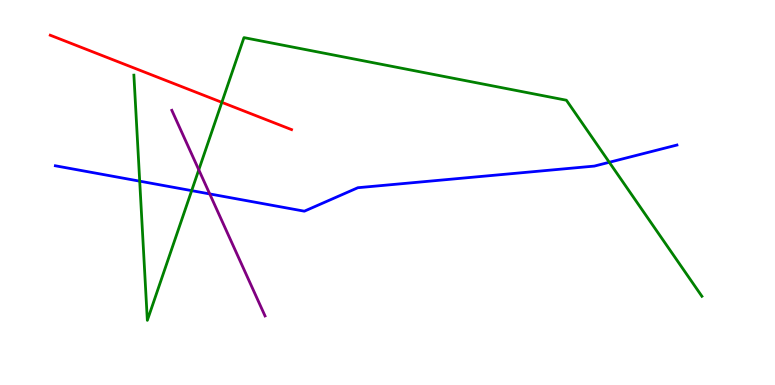[{'lines': ['blue', 'red'], 'intersections': []}, {'lines': ['green', 'red'], 'intersections': [{'x': 2.86, 'y': 7.34}]}, {'lines': ['purple', 'red'], 'intersections': []}, {'lines': ['blue', 'green'], 'intersections': [{'x': 1.8, 'y': 5.29}, {'x': 2.47, 'y': 5.05}, {'x': 7.86, 'y': 5.78}]}, {'lines': ['blue', 'purple'], 'intersections': [{'x': 2.71, 'y': 4.96}]}, {'lines': ['green', 'purple'], 'intersections': [{'x': 2.57, 'y': 5.59}]}]